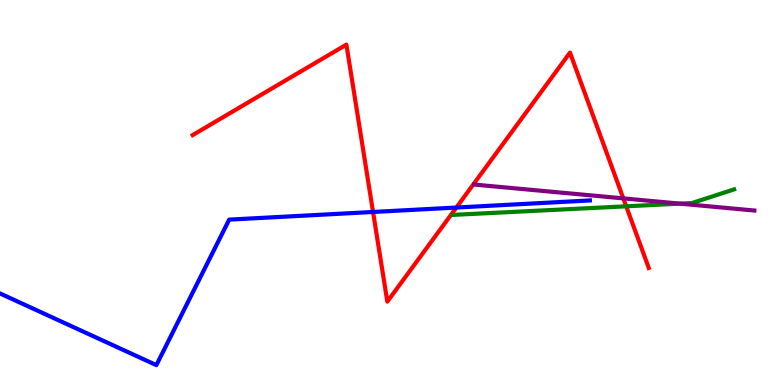[{'lines': ['blue', 'red'], 'intersections': [{'x': 4.81, 'y': 4.49}, {'x': 5.89, 'y': 4.61}]}, {'lines': ['green', 'red'], 'intersections': [{'x': 8.08, 'y': 4.64}]}, {'lines': ['purple', 'red'], 'intersections': [{'x': 8.04, 'y': 4.85}]}, {'lines': ['blue', 'green'], 'intersections': []}, {'lines': ['blue', 'purple'], 'intersections': []}, {'lines': ['green', 'purple'], 'intersections': [{'x': 8.77, 'y': 4.71}]}]